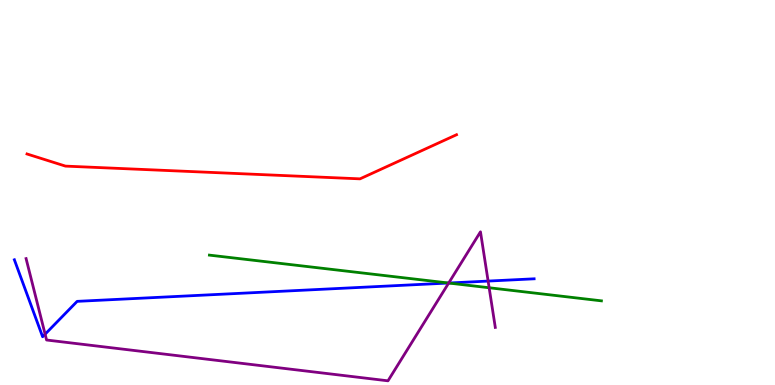[{'lines': ['blue', 'red'], 'intersections': []}, {'lines': ['green', 'red'], 'intersections': []}, {'lines': ['purple', 'red'], 'intersections': []}, {'lines': ['blue', 'green'], 'intersections': [{'x': 5.79, 'y': 2.65}]}, {'lines': ['blue', 'purple'], 'intersections': [{'x': 0.582, 'y': 1.32}, {'x': 5.79, 'y': 2.65}, {'x': 6.3, 'y': 2.7}]}, {'lines': ['green', 'purple'], 'intersections': [{'x': 5.79, 'y': 2.65}, {'x': 6.31, 'y': 2.53}]}]